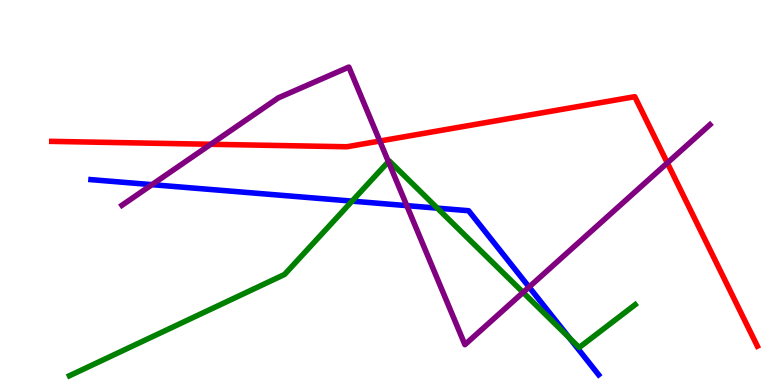[{'lines': ['blue', 'red'], 'intersections': []}, {'lines': ['green', 'red'], 'intersections': []}, {'lines': ['purple', 'red'], 'intersections': [{'x': 2.72, 'y': 6.25}, {'x': 4.9, 'y': 6.34}, {'x': 8.61, 'y': 5.77}]}, {'lines': ['blue', 'green'], 'intersections': [{'x': 4.54, 'y': 4.78}, {'x': 5.64, 'y': 4.59}, {'x': 7.35, 'y': 1.22}]}, {'lines': ['blue', 'purple'], 'intersections': [{'x': 1.96, 'y': 5.2}, {'x': 5.25, 'y': 4.66}, {'x': 6.83, 'y': 2.54}]}, {'lines': ['green', 'purple'], 'intersections': [{'x': 5.01, 'y': 5.8}, {'x': 6.75, 'y': 2.4}]}]